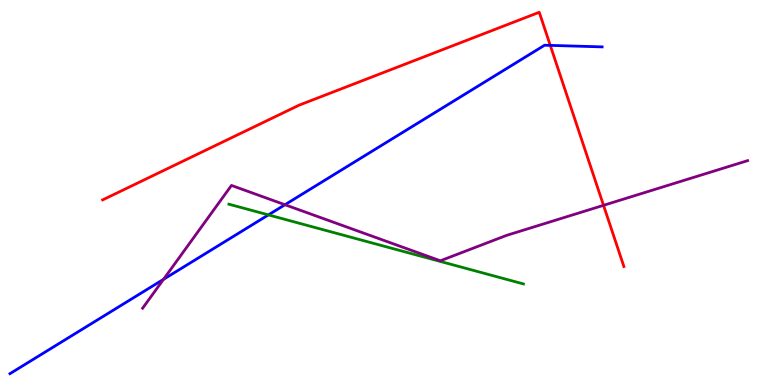[{'lines': ['blue', 'red'], 'intersections': [{'x': 7.1, 'y': 8.82}]}, {'lines': ['green', 'red'], 'intersections': []}, {'lines': ['purple', 'red'], 'intersections': [{'x': 7.79, 'y': 4.67}]}, {'lines': ['blue', 'green'], 'intersections': [{'x': 3.46, 'y': 4.42}]}, {'lines': ['blue', 'purple'], 'intersections': [{'x': 2.11, 'y': 2.74}, {'x': 3.68, 'y': 4.68}]}, {'lines': ['green', 'purple'], 'intersections': []}]